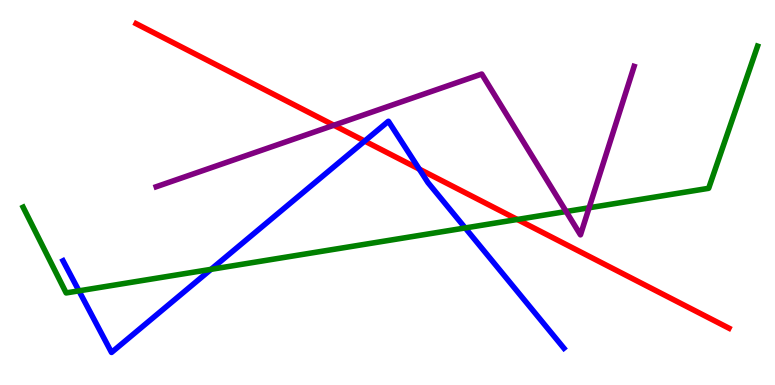[{'lines': ['blue', 'red'], 'intersections': [{'x': 4.71, 'y': 6.34}, {'x': 5.41, 'y': 5.61}]}, {'lines': ['green', 'red'], 'intersections': [{'x': 6.68, 'y': 4.3}]}, {'lines': ['purple', 'red'], 'intersections': [{'x': 4.31, 'y': 6.75}]}, {'lines': ['blue', 'green'], 'intersections': [{'x': 1.02, 'y': 2.45}, {'x': 2.72, 'y': 3.0}, {'x': 6.0, 'y': 4.08}]}, {'lines': ['blue', 'purple'], 'intersections': []}, {'lines': ['green', 'purple'], 'intersections': [{'x': 7.31, 'y': 4.51}, {'x': 7.6, 'y': 4.6}]}]